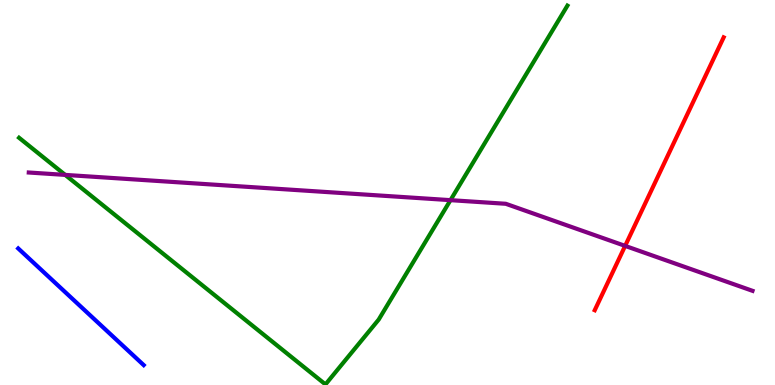[{'lines': ['blue', 'red'], 'intersections': []}, {'lines': ['green', 'red'], 'intersections': []}, {'lines': ['purple', 'red'], 'intersections': [{'x': 8.07, 'y': 3.61}]}, {'lines': ['blue', 'green'], 'intersections': []}, {'lines': ['blue', 'purple'], 'intersections': []}, {'lines': ['green', 'purple'], 'intersections': [{'x': 0.841, 'y': 5.46}, {'x': 5.81, 'y': 4.8}]}]